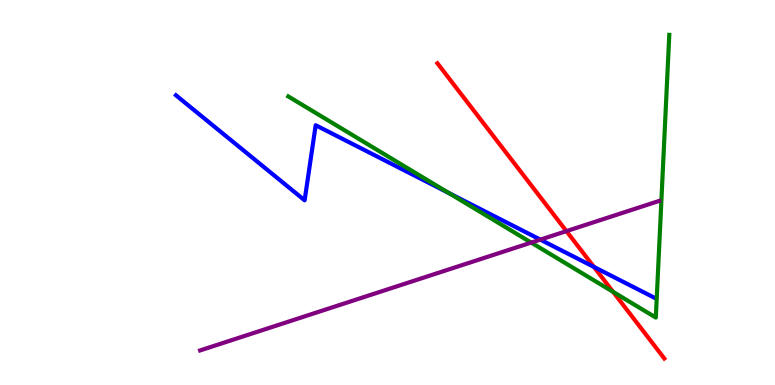[{'lines': ['blue', 'red'], 'intersections': [{'x': 7.66, 'y': 3.07}]}, {'lines': ['green', 'red'], 'intersections': [{'x': 7.91, 'y': 2.42}]}, {'lines': ['purple', 'red'], 'intersections': [{'x': 7.31, 'y': 4.0}]}, {'lines': ['blue', 'green'], 'intersections': [{'x': 5.79, 'y': 4.99}]}, {'lines': ['blue', 'purple'], 'intersections': [{'x': 6.97, 'y': 3.78}]}, {'lines': ['green', 'purple'], 'intersections': [{'x': 6.85, 'y': 3.7}]}]